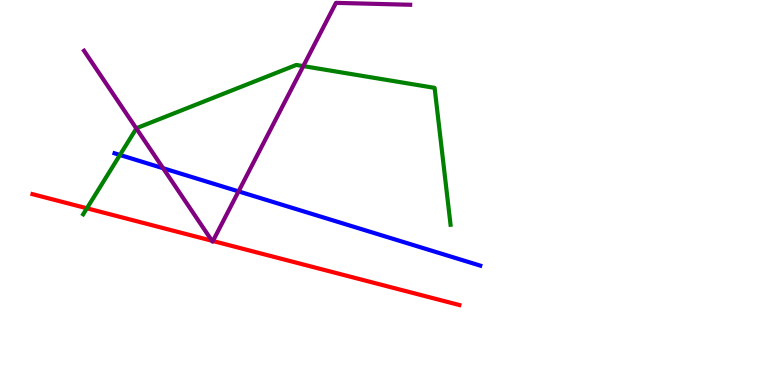[{'lines': ['blue', 'red'], 'intersections': []}, {'lines': ['green', 'red'], 'intersections': [{'x': 1.12, 'y': 4.59}]}, {'lines': ['purple', 'red'], 'intersections': [{'x': 2.73, 'y': 3.75}, {'x': 2.75, 'y': 3.74}]}, {'lines': ['blue', 'green'], 'intersections': [{'x': 1.55, 'y': 5.97}]}, {'lines': ['blue', 'purple'], 'intersections': [{'x': 2.1, 'y': 5.63}, {'x': 3.08, 'y': 5.03}]}, {'lines': ['green', 'purple'], 'intersections': [{'x': 1.76, 'y': 6.66}, {'x': 3.91, 'y': 8.28}]}]